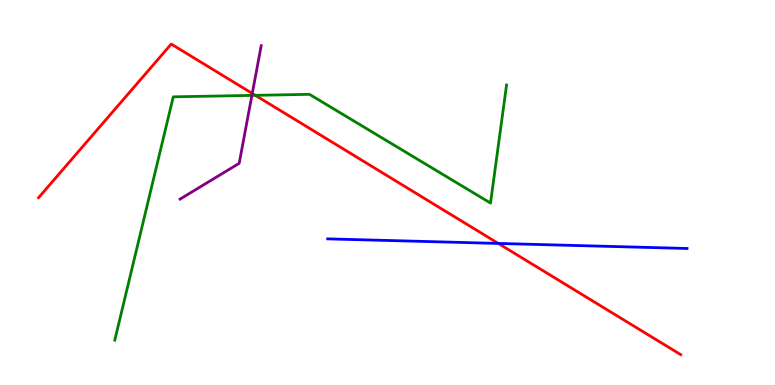[{'lines': ['blue', 'red'], 'intersections': [{'x': 6.43, 'y': 3.68}]}, {'lines': ['green', 'red'], 'intersections': [{'x': 3.29, 'y': 7.52}]}, {'lines': ['purple', 'red'], 'intersections': [{'x': 3.26, 'y': 7.57}]}, {'lines': ['blue', 'green'], 'intersections': []}, {'lines': ['blue', 'purple'], 'intersections': []}, {'lines': ['green', 'purple'], 'intersections': [{'x': 3.25, 'y': 7.52}]}]